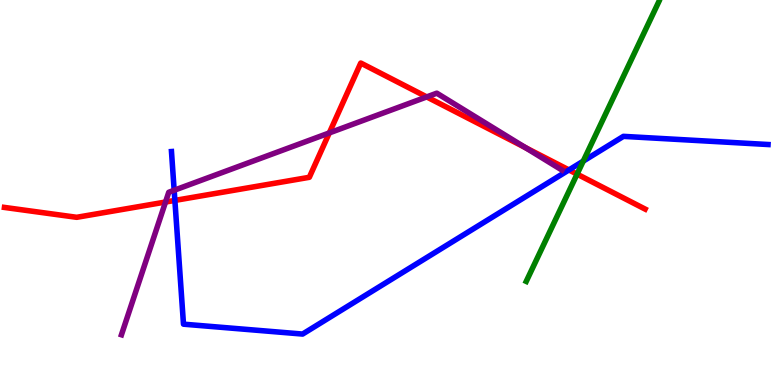[{'lines': ['blue', 'red'], 'intersections': [{'x': 2.26, 'y': 4.79}, {'x': 7.34, 'y': 5.59}]}, {'lines': ['green', 'red'], 'intersections': [{'x': 7.45, 'y': 5.48}]}, {'lines': ['purple', 'red'], 'intersections': [{'x': 2.14, 'y': 4.75}, {'x': 4.25, 'y': 6.55}, {'x': 5.51, 'y': 7.48}, {'x': 6.78, 'y': 6.17}]}, {'lines': ['blue', 'green'], 'intersections': [{'x': 7.53, 'y': 5.81}]}, {'lines': ['blue', 'purple'], 'intersections': [{'x': 2.25, 'y': 5.06}]}, {'lines': ['green', 'purple'], 'intersections': []}]